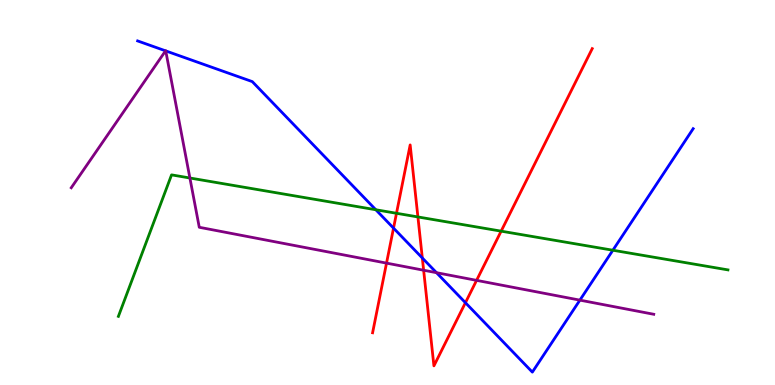[{'lines': ['blue', 'red'], 'intersections': [{'x': 5.08, 'y': 4.07}, {'x': 5.45, 'y': 3.3}, {'x': 6.01, 'y': 2.14}]}, {'lines': ['green', 'red'], 'intersections': [{'x': 5.12, 'y': 4.46}, {'x': 5.39, 'y': 4.37}, {'x': 6.47, 'y': 4.0}]}, {'lines': ['purple', 'red'], 'intersections': [{'x': 4.99, 'y': 3.17}, {'x': 5.47, 'y': 2.98}, {'x': 6.15, 'y': 2.72}]}, {'lines': ['blue', 'green'], 'intersections': [{'x': 4.85, 'y': 4.55}, {'x': 7.91, 'y': 3.5}]}, {'lines': ['blue', 'purple'], 'intersections': [{'x': 2.14, 'y': 8.68}, {'x': 2.14, 'y': 8.68}, {'x': 5.63, 'y': 2.92}, {'x': 7.48, 'y': 2.2}]}, {'lines': ['green', 'purple'], 'intersections': [{'x': 2.45, 'y': 5.38}]}]